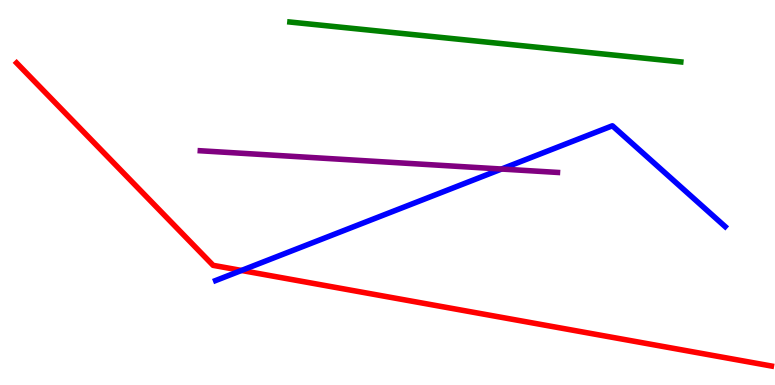[{'lines': ['blue', 'red'], 'intersections': [{'x': 3.12, 'y': 2.98}]}, {'lines': ['green', 'red'], 'intersections': []}, {'lines': ['purple', 'red'], 'intersections': []}, {'lines': ['blue', 'green'], 'intersections': []}, {'lines': ['blue', 'purple'], 'intersections': [{'x': 6.47, 'y': 5.61}]}, {'lines': ['green', 'purple'], 'intersections': []}]